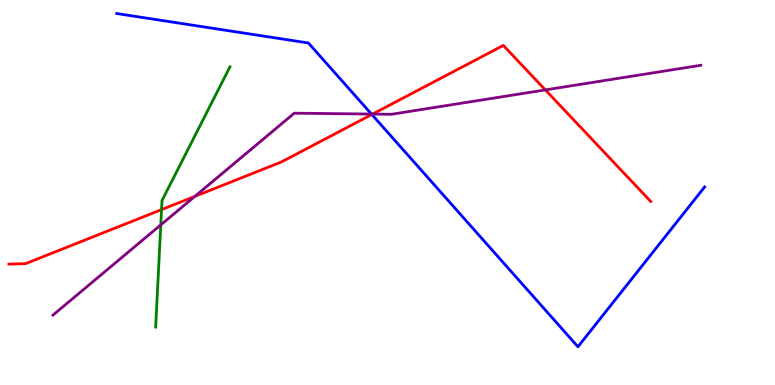[{'lines': ['blue', 'red'], 'intersections': [{'x': 4.8, 'y': 7.03}]}, {'lines': ['green', 'red'], 'intersections': [{'x': 2.08, 'y': 4.56}]}, {'lines': ['purple', 'red'], 'intersections': [{'x': 2.51, 'y': 4.9}, {'x': 4.81, 'y': 7.04}, {'x': 7.04, 'y': 7.66}]}, {'lines': ['blue', 'green'], 'intersections': []}, {'lines': ['blue', 'purple'], 'intersections': [{'x': 4.79, 'y': 7.04}]}, {'lines': ['green', 'purple'], 'intersections': [{'x': 2.07, 'y': 4.16}]}]